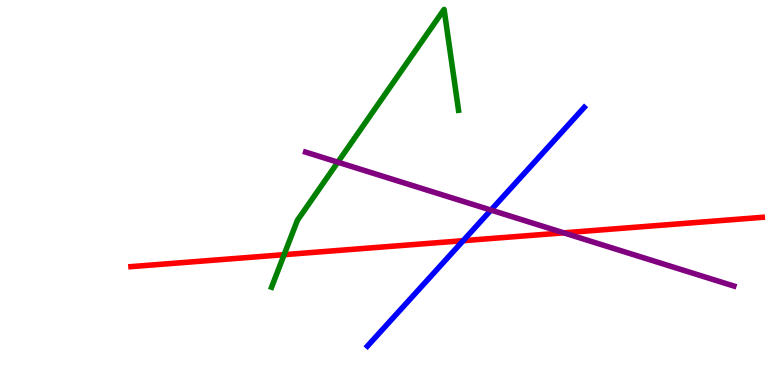[{'lines': ['blue', 'red'], 'intersections': [{'x': 5.98, 'y': 3.75}]}, {'lines': ['green', 'red'], 'intersections': [{'x': 3.67, 'y': 3.39}]}, {'lines': ['purple', 'red'], 'intersections': [{'x': 7.27, 'y': 3.95}]}, {'lines': ['blue', 'green'], 'intersections': []}, {'lines': ['blue', 'purple'], 'intersections': [{'x': 6.33, 'y': 4.54}]}, {'lines': ['green', 'purple'], 'intersections': [{'x': 4.36, 'y': 5.79}]}]